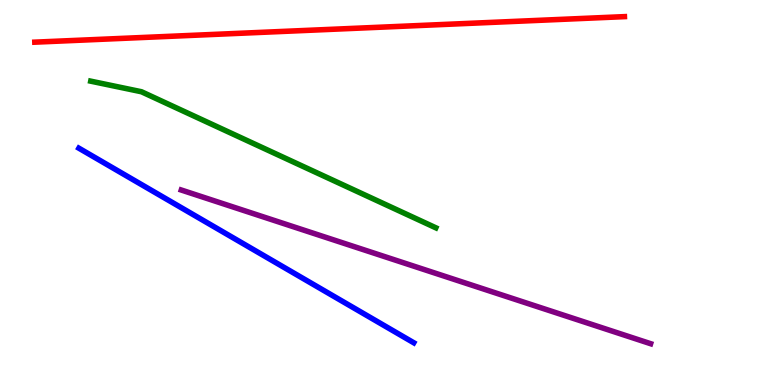[{'lines': ['blue', 'red'], 'intersections': []}, {'lines': ['green', 'red'], 'intersections': []}, {'lines': ['purple', 'red'], 'intersections': []}, {'lines': ['blue', 'green'], 'intersections': []}, {'lines': ['blue', 'purple'], 'intersections': []}, {'lines': ['green', 'purple'], 'intersections': []}]